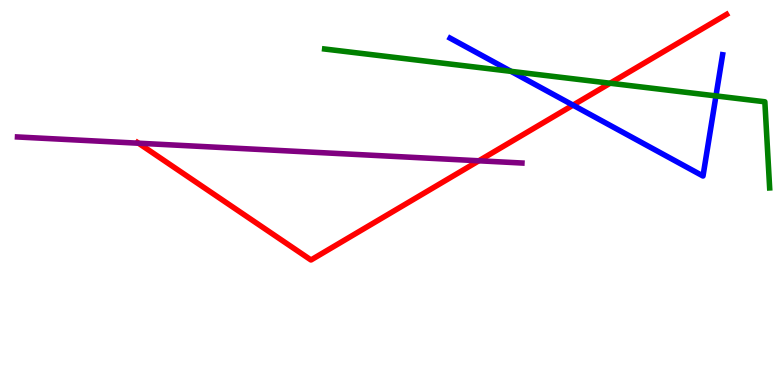[{'lines': ['blue', 'red'], 'intersections': [{'x': 7.39, 'y': 7.27}]}, {'lines': ['green', 'red'], 'intersections': [{'x': 7.87, 'y': 7.84}]}, {'lines': ['purple', 'red'], 'intersections': [{'x': 1.79, 'y': 6.28}, {'x': 6.18, 'y': 5.82}]}, {'lines': ['blue', 'green'], 'intersections': [{'x': 6.59, 'y': 8.15}, {'x': 9.24, 'y': 7.51}]}, {'lines': ['blue', 'purple'], 'intersections': []}, {'lines': ['green', 'purple'], 'intersections': []}]